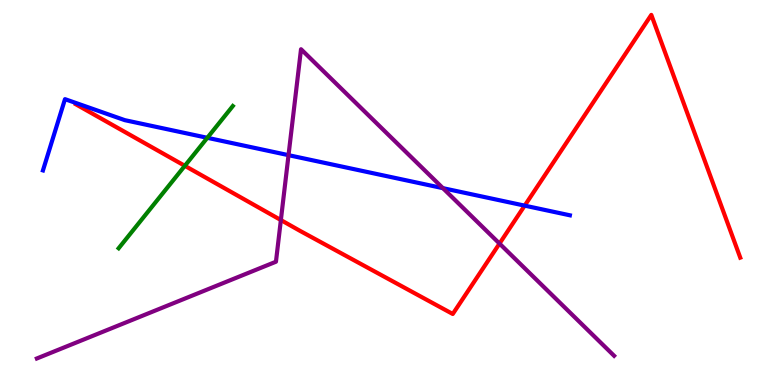[{'lines': ['blue', 'red'], 'intersections': [{'x': 6.77, 'y': 4.66}]}, {'lines': ['green', 'red'], 'intersections': [{'x': 2.38, 'y': 5.69}]}, {'lines': ['purple', 'red'], 'intersections': [{'x': 3.62, 'y': 4.28}, {'x': 6.45, 'y': 3.67}]}, {'lines': ['blue', 'green'], 'intersections': [{'x': 2.68, 'y': 6.42}]}, {'lines': ['blue', 'purple'], 'intersections': [{'x': 3.72, 'y': 5.97}, {'x': 5.71, 'y': 5.11}]}, {'lines': ['green', 'purple'], 'intersections': []}]